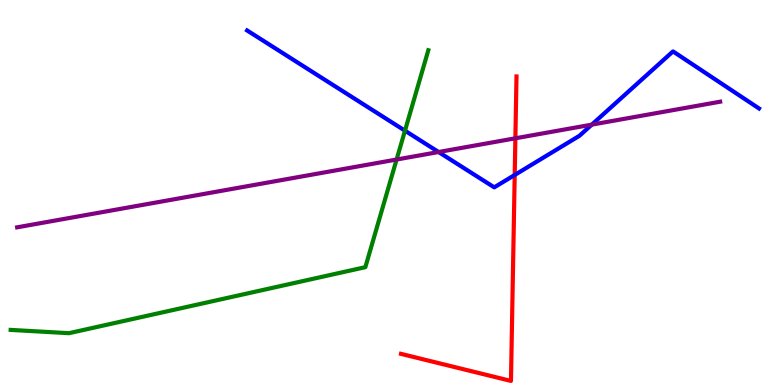[{'lines': ['blue', 'red'], 'intersections': [{'x': 6.64, 'y': 5.46}]}, {'lines': ['green', 'red'], 'intersections': []}, {'lines': ['purple', 'red'], 'intersections': [{'x': 6.65, 'y': 6.41}]}, {'lines': ['blue', 'green'], 'intersections': [{'x': 5.23, 'y': 6.61}]}, {'lines': ['blue', 'purple'], 'intersections': [{'x': 5.66, 'y': 6.05}, {'x': 7.64, 'y': 6.76}]}, {'lines': ['green', 'purple'], 'intersections': [{'x': 5.12, 'y': 5.86}]}]